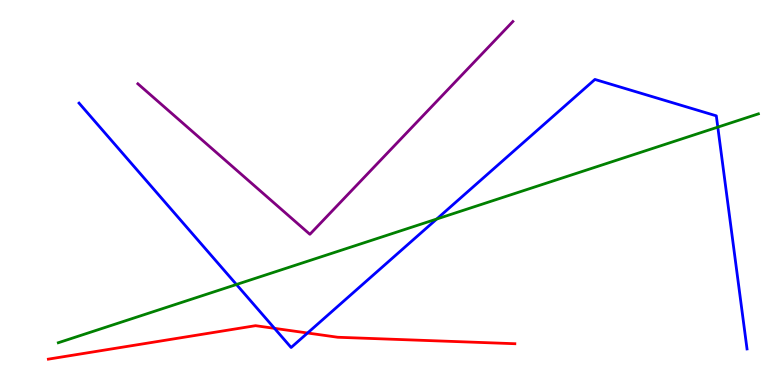[{'lines': ['blue', 'red'], 'intersections': [{'x': 3.54, 'y': 1.47}, {'x': 3.97, 'y': 1.35}]}, {'lines': ['green', 'red'], 'intersections': []}, {'lines': ['purple', 'red'], 'intersections': []}, {'lines': ['blue', 'green'], 'intersections': [{'x': 3.05, 'y': 2.61}, {'x': 5.64, 'y': 4.31}, {'x': 9.26, 'y': 6.7}]}, {'lines': ['blue', 'purple'], 'intersections': []}, {'lines': ['green', 'purple'], 'intersections': []}]